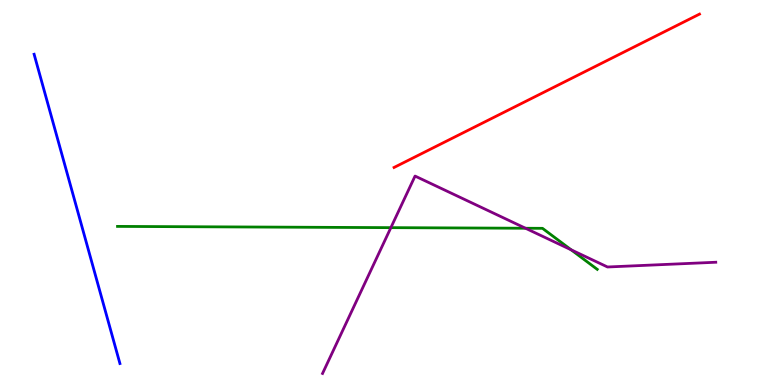[{'lines': ['blue', 'red'], 'intersections': []}, {'lines': ['green', 'red'], 'intersections': []}, {'lines': ['purple', 'red'], 'intersections': []}, {'lines': ['blue', 'green'], 'intersections': []}, {'lines': ['blue', 'purple'], 'intersections': []}, {'lines': ['green', 'purple'], 'intersections': [{'x': 5.04, 'y': 4.09}, {'x': 6.78, 'y': 4.07}, {'x': 7.37, 'y': 3.51}]}]